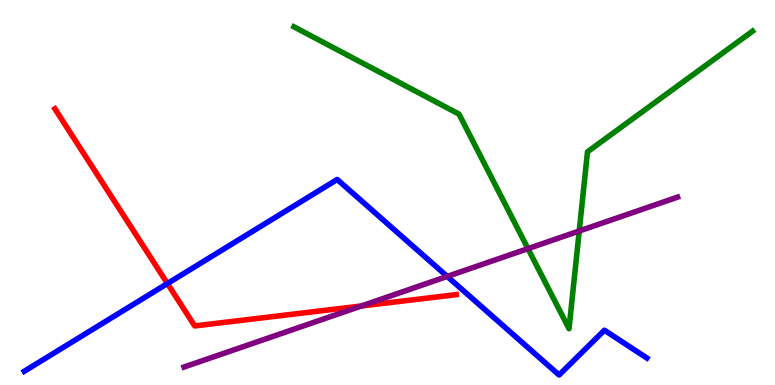[{'lines': ['blue', 'red'], 'intersections': [{'x': 2.16, 'y': 2.64}]}, {'lines': ['green', 'red'], 'intersections': []}, {'lines': ['purple', 'red'], 'intersections': [{'x': 4.66, 'y': 2.05}]}, {'lines': ['blue', 'green'], 'intersections': []}, {'lines': ['blue', 'purple'], 'intersections': [{'x': 5.77, 'y': 2.82}]}, {'lines': ['green', 'purple'], 'intersections': [{'x': 6.81, 'y': 3.54}, {'x': 7.47, 'y': 4.0}]}]